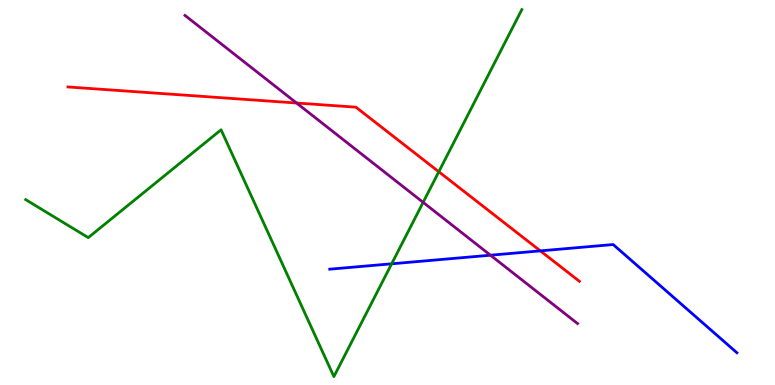[{'lines': ['blue', 'red'], 'intersections': [{'x': 6.97, 'y': 3.48}]}, {'lines': ['green', 'red'], 'intersections': [{'x': 5.66, 'y': 5.54}]}, {'lines': ['purple', 'red'], 'intersections': [{'x': 3.83, 'y': 7.32}]}, {'lines': ['blue', 'green'], 'intersections': [{'x': 5.05, 'y': 3.15}]}, {'lines': ['blue', 'purple'], 'intersections': [{'x': 6.33, 'y': 3.37}]}, {'lines': ['green', 'purple'], 'intersections': [{'x': 5.46, 'y': 4.74}]}]